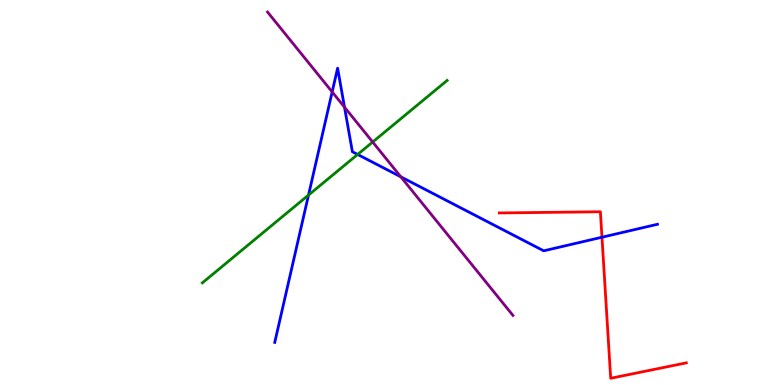[{'lines': ['blue', 'red'], 'intersections': [{'x': 7.77, 'y': 3.84}]}, {'lines': ['green', 'red'], 'intersections': []}, {'lines': ['purple', 'red'], 'intersections': []}, {'lines': ['blue', 'green'], 'intersections': [{'x': 3.98, 'y': 4.93}, {'x': 4.61, 'y': 5.99}]}, {'lines': ['blue', 'purple'], 'intersections': [{'x': 4.29, 'y': 7.61}, {'x': 4.45, 'y': 7.22}, {'x': 5.17, 'y': 5.41}]}, {'lines': ['green', 'purple'], 'intersections': [{'x': 4.81, 'y': 6.31}]}]